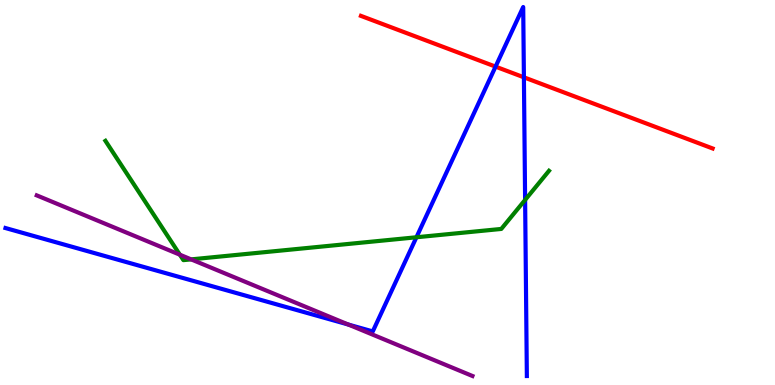[{'lines': ['blue', 'red'], 'intersections': [{'x': 6.39, 'y': 8.27}, {'x': 6.76, 'y': 7.99}]}, {'lines': ['green', 'red'], 'intersections': []}, {'lines': ['purple', 'red'], 'intersections': []}, {'lines': ['blue', 'green'], 'intersections': [{'x': 5.37, 'y': 3.84}, {'x': 6.78, 'y': 4.81}]}, {'lines': ['blue', 'purple'], 'intersections': [{'x': 4.5, 'y': 1.57}]}, {'lines': ['green', 'purple'], 'intersections': [{'x': 2.32, 'y': 3.38}, {'x': 2.47, 'y': 3.26}]}]